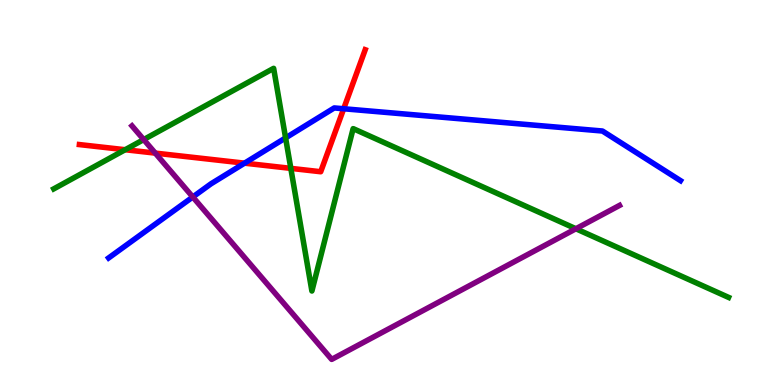[{'lines': ['blue', 'red'], 'intersections': [{'x': 3.16, 'y': 5.76}, {'x': 4.43, 'y': 7.18}]}, {'lines': ['green', 'red'], 'intersections': [{'x': 1.61, 'y': 6.11}, {'x': 3.75, 'y': 5.63}]}, {'lines': ['purple', 'red'], 'intersections': [{'x': 2.0, 'y': 6.02}]}, {'lines': ['blue', 'green'], 'intersections': [{'x': 3.69, 'y': 6.42}]}, {'lines': ['blue', 'purple'], 'intersections': [{'x': 2.49, 'y': 4.88}]}, {'lines': ['green', 'purple'], 'intersections': [{'x': 1.85, 'y': 6.37}, {'x': 7.43, 'y': 4.06}]}]